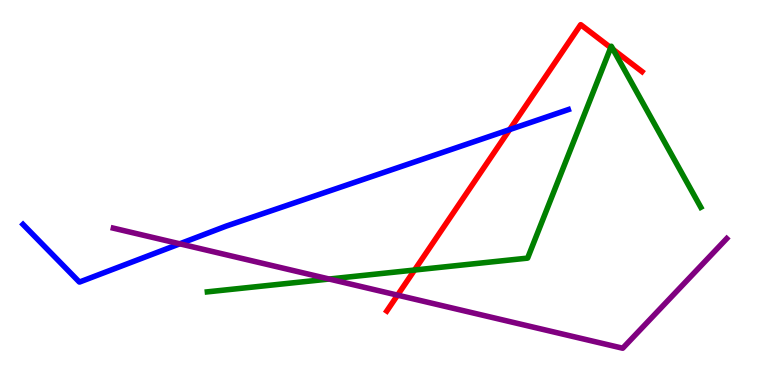[{'lines': ['blue', 'red'], 'intersections': [{'x': 6.58, 'y': 6.63}]}, {'lines': ['green', 'red'], 'intersections': [{'x': 5.35, 'y': 2.99}, {'x': 7.88, 'y': 8.76}, {'x': 7.91, 'y': 8.71}]}, {'lines': ['purple', 'red'], 'intersections': [{'x': 5.13, 'y': 2.33}]}, {'lines': ['blue', 'green'], 'intersections': []}, {'lines': ['blue', 'purple'], 'intersections': [{'x': 2.32, 'y': 3.67}]}, {'lines': ['green', 'purple'], 'intersections': [{'x': 4.25, 'y': 2.75}]}]